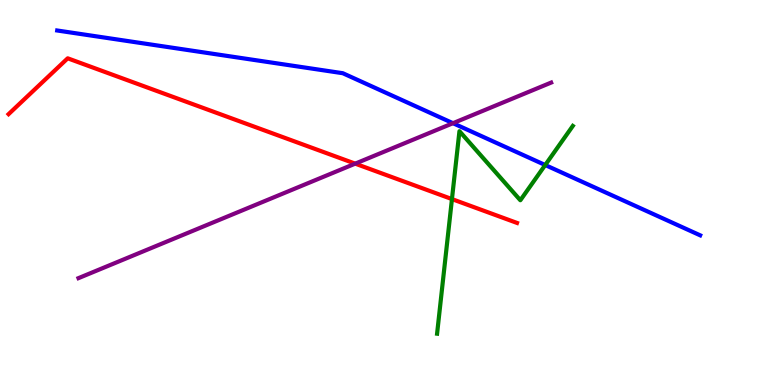[{'lines': ['blue', 'red'], 'intersections': []}, {'lines': ['green', 'red'], 'intersections': [{'x': 5.83, 'y': 4.83}]}, {'lines': ['purple', 'red'], 'intersections': [{'x': 4.58, 'y': 5.75}]}, {'lines': ['blue', 'green'], 'intersections': [{'x': 7.04, 'y': 5.71}]}, {'lines': ['blue', 'purple'], 'intersections': [{'x': 5.85, 'y': 6.8}]}, {'lines': ['green', 'purple'], 'intersections': []}]